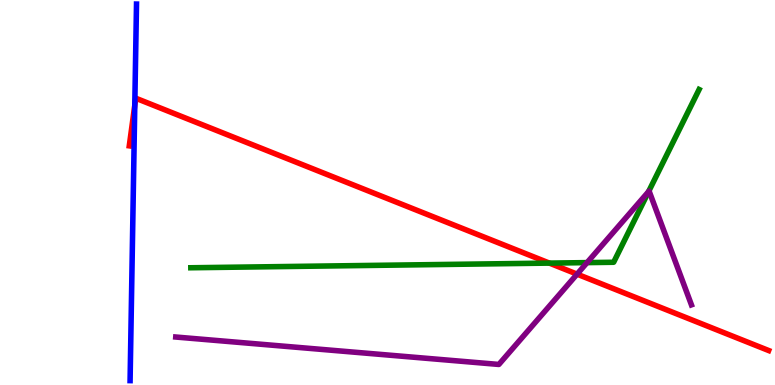[{'lines': ['blue', 'red'], 'intersections': [{'x': 1.74, 'y': 7.27}]}, {'lines': ['green', 'red'], 'intersections': [{'x': 7.09, 'y': 3.17}]}, {'lines': ['purple', 'red'], 'intersections': [{'x': 7.45, 'y': 2.88}]}, {'lines': ['blue', 'green'], 'intersections': []}, {'lines': ['blue', 'purple'], 'intersections': []}, {'lines': ['green', 'purple'], 'intersections': [{'x': 7.58, 'y': 3.18}, {'x': 8.37, 'y': 5.02}]}]